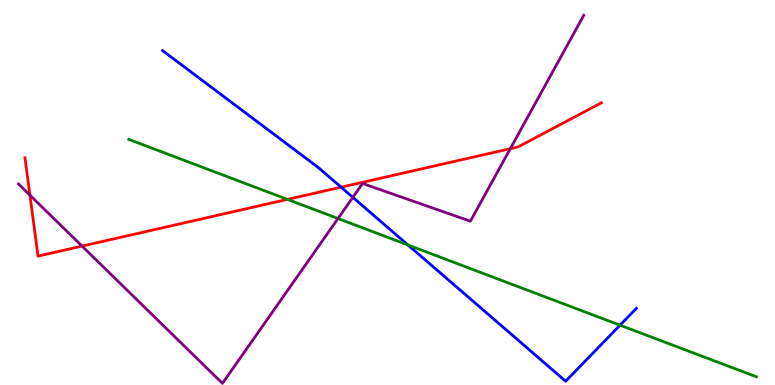[{'lines': ['blue', 'red'], 'intersections': [{'x': 4.4, 'y': 5.14}]}, {'lines': ['green', 'red'], 'intersections': [{'x': 3.71, 'y': 4.82}]}, {'lines': ['purple', 'red'], 'intersections': [{'x': 0.386, 'y': 4.93}, {'x': 1.06, 'y': 3.61}, {'x': 6.58, 'y': 6.14}]}, {'lines': ['blue', 'green'], 'intersections': [{'x': 5.26, 'y': 3.64}, {'x': 8.0, 'y': 1.55}]}, {'lines': ['blue', 'purple'], 'intersections': [{'x': 4.55, 'y': 4.87}]}, {'lines': ['green', 'purple'], 'intersections': [{'x': 4.36, 'y': 4.32}]}]